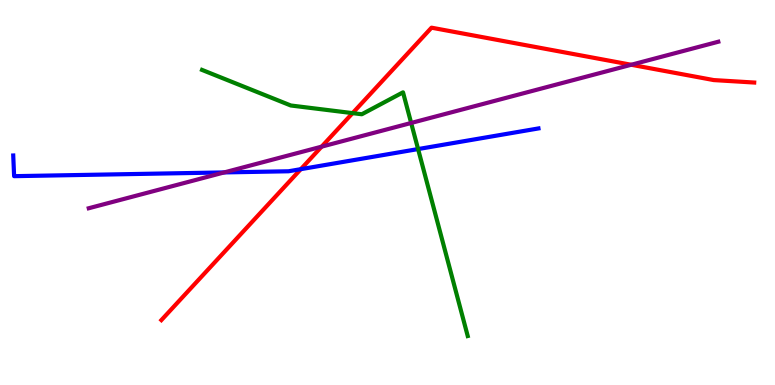[{'lines': ['blue', 'red'], 'intersections': [{'x': 3.88, 'y': 5.61}]}, {'lines': ['green', 'red'], 'intersections': [{'x': 4.55, 'y': 7.06}]}, {'lines': ['purple', 'red'], 'intersections': [{'x': 4.15, 'y': 6.19}, {'x': 8.14, 'y': 8.32}]}, {'lines': ['blue', 'green'], 'intersections': [{'x': 5.39, 'y': 6.13}]}, {'lines': ['blue', 'purple'], 'intersections': [{'x': 2.89, 'y': 5.52}]}, {'lines': ['green', 'purple'], 'intersections': [{'x': 5.31, 'y': 6.81}]}]